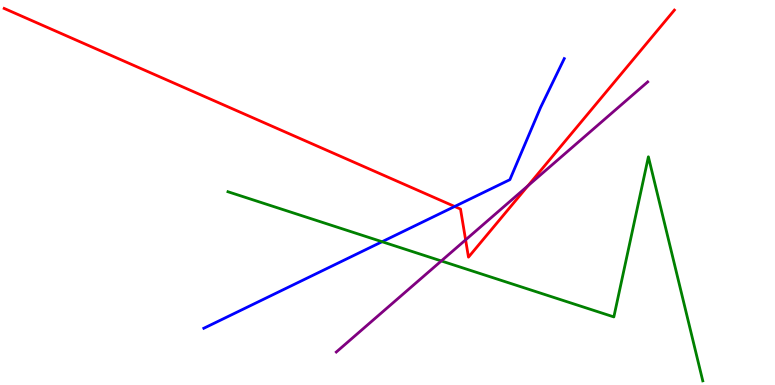[{'lines': ['blue', 'red'], 'intersections': [{'x': 5.87, 'y': 4.64}]}, {'lines': ['green', 'red'], 'intersections': []}, {'lines': ['purple', 'red'], 'intersections': [{'x': 6.01, 'y': 3.77}, {'x': 6.81, 'y': 5.18}]}, {'lines': ['blue', 'green'], 'intersections': [{'x': 4.93, 'y': 3.72}]}, {'lines': ['blue', 'purple'], 'intersections': []}, {'lines': ['green', 'purple'], 'intersections': [{'x': 5.69, 'y': 3.22}]}]